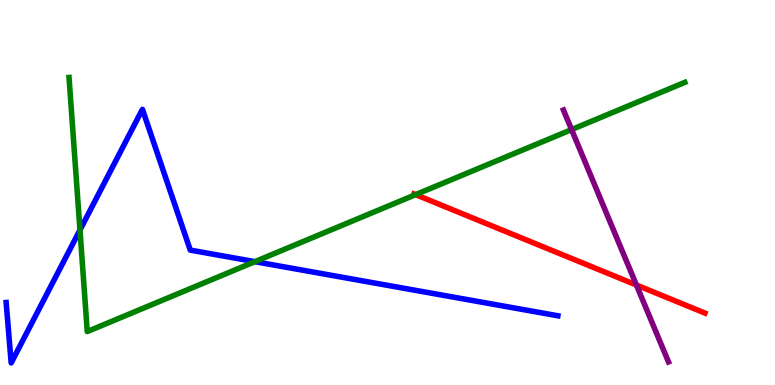[{'lines': ['blue', 'red'], 'intersections': []}, {'lines': ['green', 'red'], 'intersections': [{'x': 5.36, 'y': 4.94}]}, {'lines': ['purple', 'red'], 'intersections': [{'x': 8.21, 'y': 2.6}]}, {'lines': ['blue', 'green'], 'intersections': [{'x': 1.03, 'y': 4.03}, {'x': 3.29, 'y': 3.2}]}, {'lines': ['blue', 'purple'], 'intersections': []}, {'lines': ['green', 'purple'], 'intersections': [{'x': 7.38, 'y': 6.63}]}]